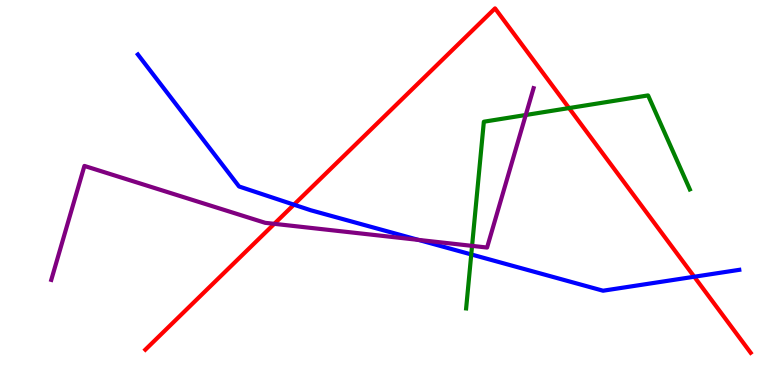[{'lines': ['blue', 'red'], 'intersections': [{'x': 3.79, 'y': 4.68}, {'x': 8.96, 'y': 2.81}]}, {'lines': ['green', 'red'], 'intersections': [{'x': 7.34, 'y': 7.19}]}, {'lines': ['purple', 'red'], 'intersections': [{'x': 3.54, 'y': 4.19}]}, {'lines': ['blue', 'green'], 'intersections': [{'x': 6.08, 'y': 3.39}]}, {'lines': ['blue', 'purple'], 'intersections': [{'x': 5.4, 'y': 3.77}]}, {'lines': ['green', 'purple'], 'intersections': [{'x': 6.09, 'y': 3.61}, {'x': 6.78, 'y': 7.01}]}]